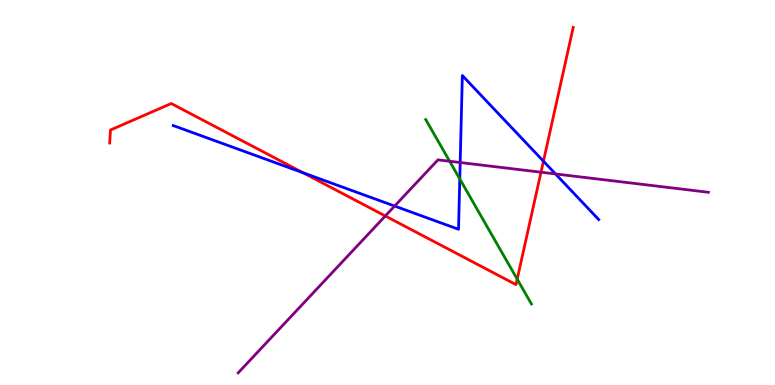[{'lines': ['blue', 'red'], 'intersections': [{'x': 3.91, 'y': 5.51}, {'x': 7.01, 'y': 5.81}]}, {'lines': ['green', 'red'], 'intersections': [{'x': 6.67, 'y': 2.75}]}, {'lines': ['purple', 'red'], 'intersections': [{'x': 4.97, 'y': 4.39}, {'x': 6.98, 'y': 5.53}]}, {'lines': ['blue', 'green'], 'intersections': [{'x': 5.93, 'y': 5.35}]}, {'lines': ['blue', 'purple'], 'intersections': [{'x': 5.09, 'y': 4.65}, {'x': 5.94, 'y': 5.78}, {'x': 7.17, 'y': 5.48}]}, {'lines': ['green', 'purple'], 'intersections': [{'x': 5.8, 'y': 5.81}]}]